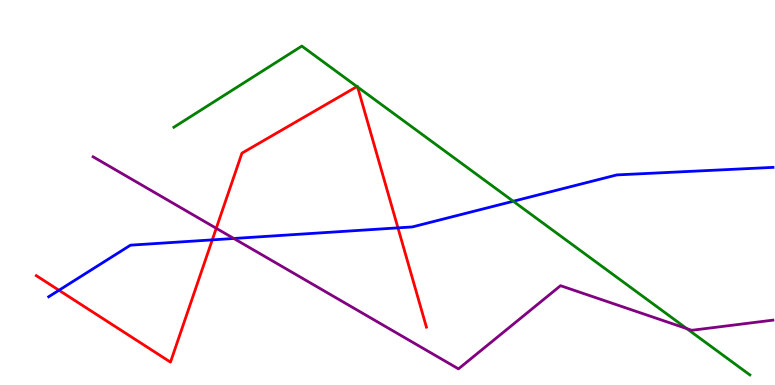[{'lines': ['blue', 'red'], 'intersections': [{'x': 0.761, 'y': 2.46}, {'x': 2.74, 'y': 3.77}, {'x': 5.13, 'y': 4.08}]}, {'lines': ['green', 'red'], 'intersections': [{'x': 4.61, 'y': 7.75}, {'x': 4.61, 'y': 7.74}]}, {'lines': ['purple', 'red'], 'intersections': [{'x': 2.79, 'y': 4.07}]}, {'lines': ['blue', 'green'], 'intersections': [{'x': 6.62, 'y': 4.77}]}, {'lines': ['blue', 'purple'], 'intersections': [{'x': 3.02, 'y': 3.81}]}, {'lines': ['green', 'purple'], 'intersections': [{'x': 8.86, 'y': 1.46}]}]